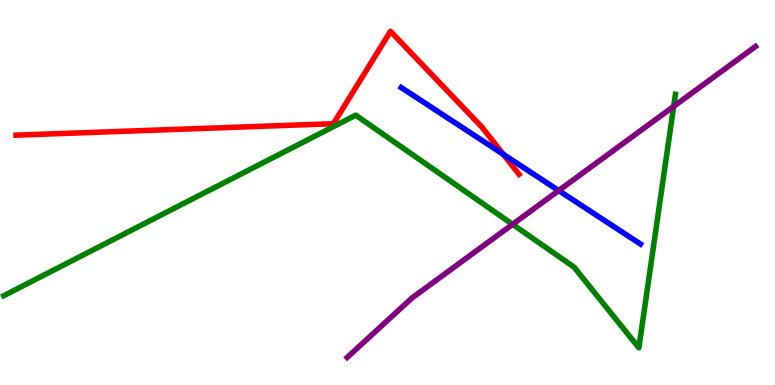[{'lines': ['blue', 'red'], 'intersections': [{'x': 6.49, 'y': 5.99}]}, {'lines': ['green', 'red'], 'intersections': []}, {'lines': ['purple', 'red'], 'intersections': []}, {'lines': ['blue', 'green'], 'intersections': []}, {'lines': ['blue', 'purple'], 'intersections': [{'x': 7.21, 'y': 5.05}]}, {'lines': ['green', 'purple'], 'intersections': [{'x': 6.61, 'y': 4.17}, {'x': 8.69, 'y': 7.24}]}]